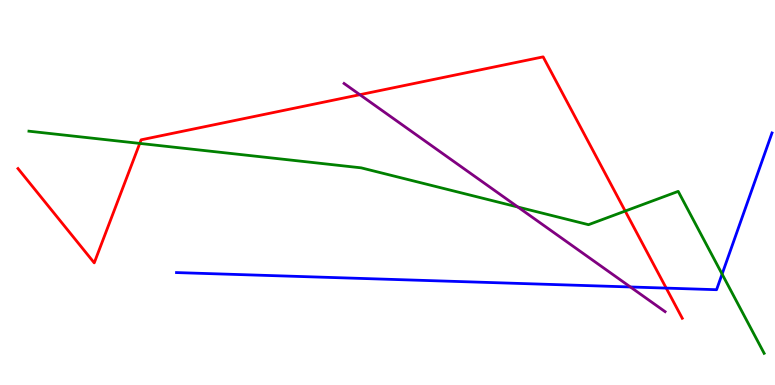[{'lines': ['blue', 'red'], 'intersections': [{'x': 8.6, 'y': 2.52}]}, {'lines': ['green', 'red'], 'intersections': [{'x': 1.8, 'y': 6.27}, {'x': 8.07, 'y': 4.52}]}, {'lines': ['purple', 'red'], 'intersections': [{'x': 4.64, 'y': 7.54}]}, {'lines': ['blue', 'green'], 'intersections': [{'x': 9.32, 'y': 2.88}]}, {'lines': ['blue', 'purple'], 'intersections': [{'x': 8.13, 'y': 2.55}]}, {'lines': ['green', 'purple'], 'intersections': [{'x': 6.68, 'y': 4.62}]}]